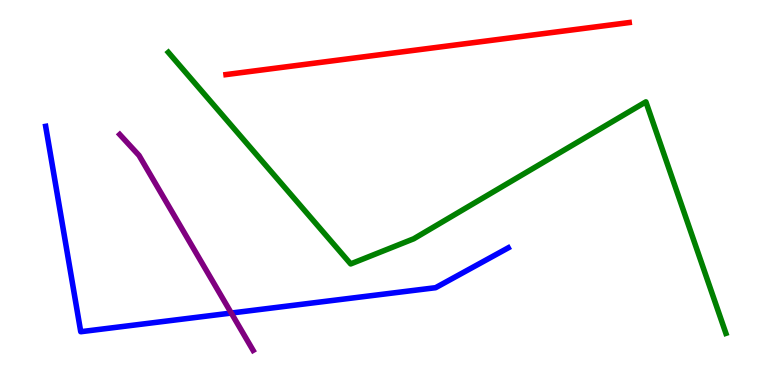[{'lines': ['blue', 'red'], 'intersections': []}, {'lines': ['green', 'red'], 'intersections': []}, {'lines': ['purple', 'red'], 'intersections': []}, {'lines': ['blue', 'green'], 'intersections': []}, {'lines': ['blue', 'purple'], 'intersections': [{'x': 2.98, 'y': 1.87}]}, {'lines': ['green', 'purple'], 'intersections': []}]